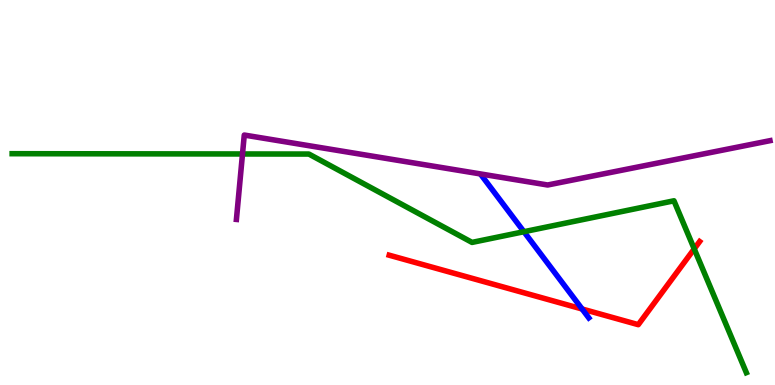[{'lines': ['blue', 'red'], 'intersections': [{'x': 7.51, 'y': 1.97}]}, {'lines': ['green', 'red'], 'intersections': [{'x': 8.96, 'y': 3.54}]}, {'lines': ['purple', 'red'], 'intersections': []}, {'lines': ['blue', 'green'], 'intersections': [{'x': 6.76, 'y': 3.98}]}, {'lines': ['blue', 'purple'], 'intersections': []}, {'lines': ['green', 'purple'], 'intersections': [{'x': 3.13, 'y': 6.0}]}]